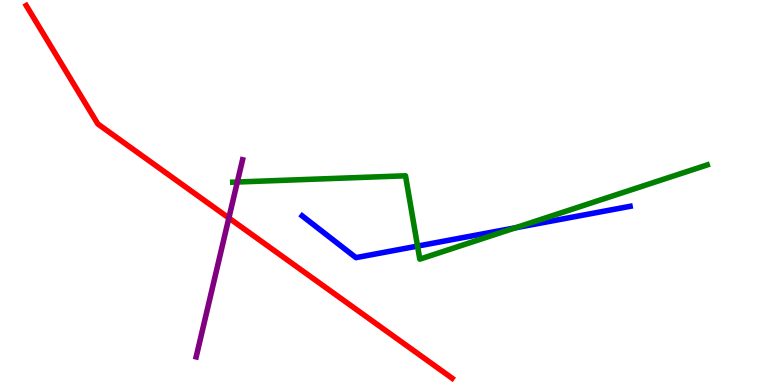[{'lines': ['blue', 'red'], 'intersections': []}, {'lines': ['green', 'red'], 'intersections': []}, {'lines': ['purple', 'red'], 'intersections': [{'x': 2.95, 'y': 4.34}]}, {'lines': ['blue', 'green'], 'intersections': [{'x': 5.39, 'y': 3.61}, {'x': 6.65, 'y': 4.08}]}, {'lines': ['blue', 'purple'], 'intersections': []}, {'lines': ['green', 'purple'], 'intersections': [{'x': 3.06, 'y': 5.27}]}]